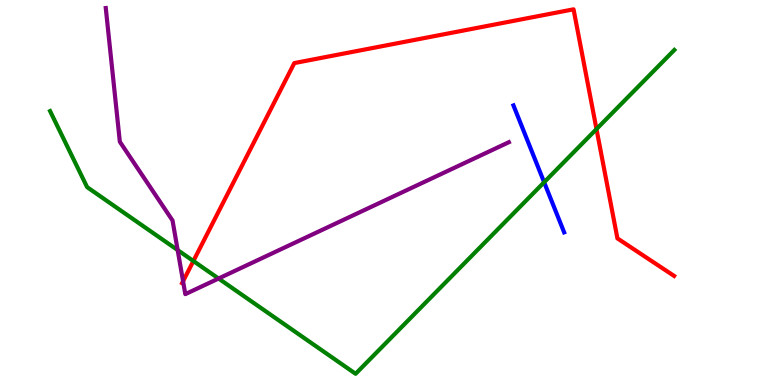[{'lines': ['blue', 'red'], 'intersections': []}, {'lines': ['green', 'red'], 'intersections': [{'x': 2.5, 'y': 3.22}, {'x': 7.7, 'y': 6.65}]}, {'lines': ['purple', 'red'], 'intersections': [{'x': 2.36, 'y': 2.69}]}, {'lines': ['blue', 'green'], 'intersections': [{'x': 7.02, 'y': 5.27}]}, {'lines': ['blue', 'purple'], 'intersections': []}, {'lines': ['green', 'purple'], 'intersections': [{'x': 2.29, 'y': 3.5}, {'x': 2.82, 'y': 2.77}]}]